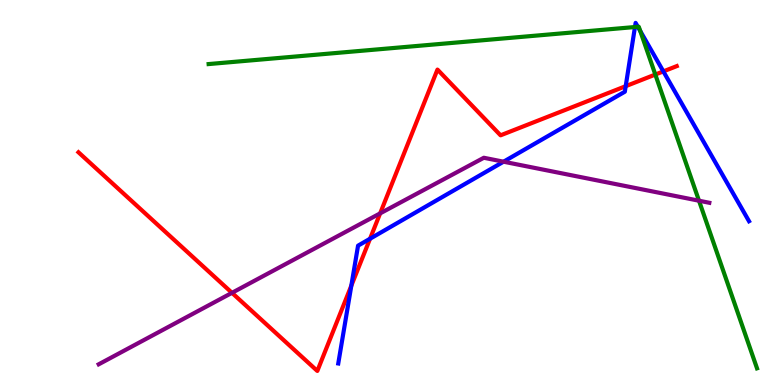[{'lines': ['blue', 'red'], 'intersections': [{'x': 4.53, 'y': 2.58}, {'x': 4.77, 'y': 3.8}, {'x': 8.07, 'y': 7.76}, {'x': 8.56, 'y': 8.15}]}, {'lines': ['green', 'red'], 'intersections': [{'x': 8.46, 'y': 8.06}]}, {'lines': ['purple', 'red'], 'intersections': [{'x': 2.99, 'y': 2.39}, {'x': 4.91, 'y': 4.46}]}, {'lines': ['blue', 'green'], 'intersections': [{'x': 8.19, 'y': 9.3}, {'x': 8.23, 'y': 9.3}, {'x': 8.26, 'y': 9.2}]}, {'lines': ['blue', 'purple'], 'intersections': [{'x': 6.5, 'y': 5.8}]}, {'lines': ['green', 'purple'], 'intersections': [{'x': 9.02, 'y': 4.79}]}]